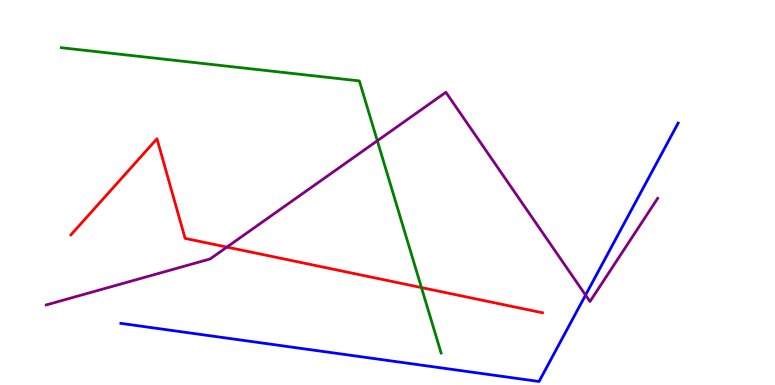[{'lines': ['blue', 'red'], 'intersections': []}, {'lines': ['green', 'red'], 'intersections': [{'x': 5.44, 'y': 2.53}]}, {'lines': ['purple', 'red'], 'intersections': [{'x': 2.93, 'y': 3.58}]}, {'lines': ['blue', 'green'], 'intersections': []}, {'lines': ['blue', 'purple'], 'intersections': [{'x': 7.56, 'y': 2.34}]}, {'lines': ['green', 'purple'], 'intersections': [{'x': 4.87, 'y': 6.34}]}]